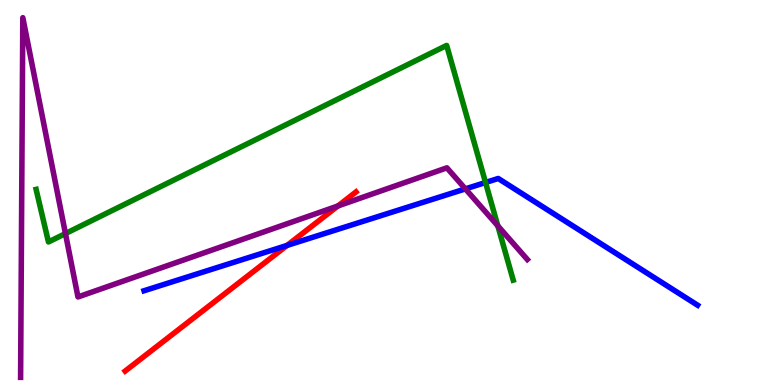[{'lines': ['blue', 'red'], 'intersections': [{'x': 3.7, 'y': 3.63}]}, {'lines': ['green', 'red'], 'intersections': []}, {'lines': ['purple', 'red'], 'intersections': [{'x': 4.36, 'y': 4.65}]}, {'lines': ['blue', 'green'], 'intersections': [{'x': 6.26, 'y': 5.26}]}, {'lines': ['blue', 'purple'], 'intersections': [{'x': 6.0, 'y': 5.09}]}, {'lines': ['green', 'purple'], 'intersections': [{'x': 0.845, 'y': 3.93}, {'x': 6.42, 'y': 4.13}]}]